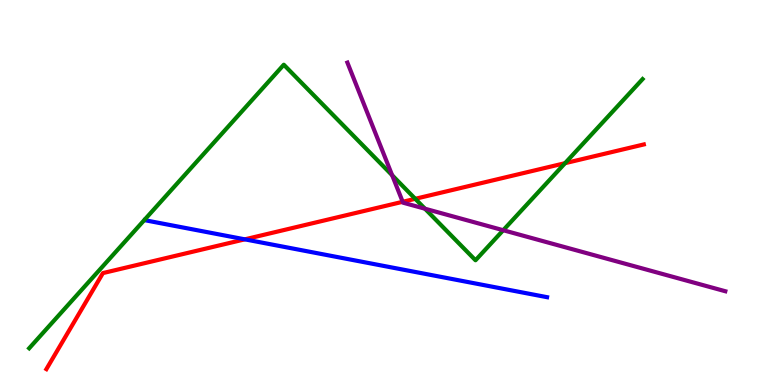[{'lines': ['blue', 'red'], 'intersections': [{'x': 3.16, 'y': 3.78}]}, {'lines': ['green', 'red'], 'intersections': [{'x': 5.36, 'y': 4.84}, {'x': 7.29, 'y': 5.76}]}, {'lines': ['purple', 'red'], 'intersections': [{'x': 5.2, 'y': 4.76}]}, {'lines': ['blue', 'green'], 'intersections': []}, {'lines': ['blue', 'purple'], 'intersections': []}, {'lines': ['green', 'purple'], 'intersections': [{'x': 5.06, 'y': 5.45}, {'x': 5.48, 'y': 4.58}, {'x': 6.49, 'y': 4.02}]}]